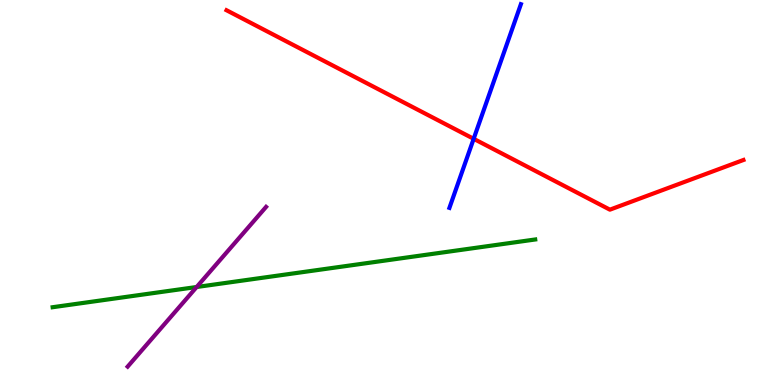[{'lines': ['blue', 'red'], 'intersections': [{'x': 6.11, 'y': 6.39}]}, {'lines': ['green', 'red'], 'intersections': []}, {'lines': ['purple', 'red'], 'intersections': []}, {'lines': ['blue', 'green'], 'intersections': []}, {'lines': ['blue', 'purple'], 'intersections': []}, {'lines': ['green', 'purple'], 'intersections': [{'x': 2.54, 'y': 2.55}]}]